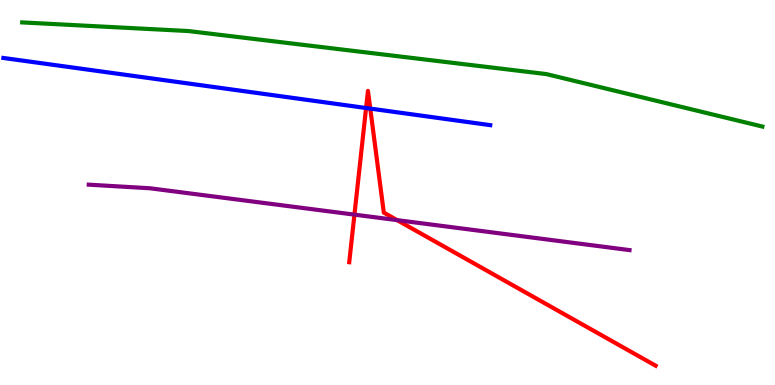[{'lines': ['blue', 'red'], 'intersections': [{'x': 4.72, 'y': 7.19}, {'x': 4.78, 'y': 7.18}]}, {'lines': ['green', 'red'], 'intersections': []}, {'lines': ['purple', 'red'], 'intersections': [{'x': 4.57, 'y': 4.43}, {'x': 5.12, 'y': 4.28}]}, {'lines': ['blue', 'green'], 'intersections': []}, {'lines': ['blue', 'purple'], 'intersections': []}, {'lines': ['green', 'purple'], 'intersections': []}]